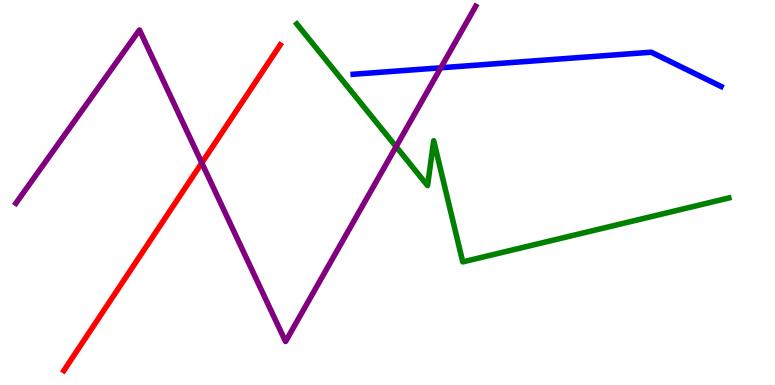[{'lines': ['blue', 'red'], 'intersections': []}, {'lines': ['green', 'red'], 'intersections': []}, {'lines': ['purple', 'red'], 'intersections': [{'x': 2.6, 'y': 5.77}]}, {'lines': ['blue', 'green'], 'intersections': []}, {'lines': ['blue', 'purple'], 'intersections': [{'x': 5.69, 'y': 8.24}]}, {'lines': ['green', 'purple'], 'intersections': [{'x': 5.11, 'y': 6.19}]}]